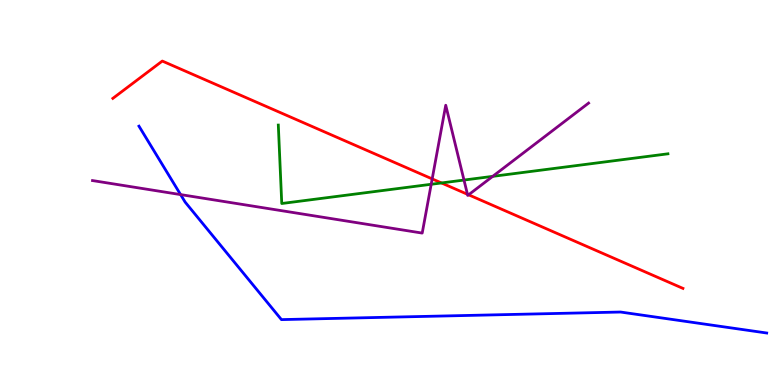[{'lines': ['blue', 'red'], 'intersections': []}, {'lines': ['green', 'red'], 'intersections': [{'x': 5.7, 'y': 5.25}]}, {'lines': ['purple', 'red'], 'intersections': [{'x': 5.58, 'y': 5.35}, {'x': 6.03, 'y': 4.95}, {'x': 6.05, 'y': 4.94}]}, {'lines': ['blue', 'green'], 'intersections': []}, {'lines': ['blue', 'purple'], 'intersections': [{'x': 2.33, 'y': 4.95}]}, {'lines': ['green', 'purple'], 'intersections': [{'x': 5.56, 'y': 5.21}, {'x': 5.99, 'y': 5.32}, {'x': 6.36, 'y': 5.42}]}]